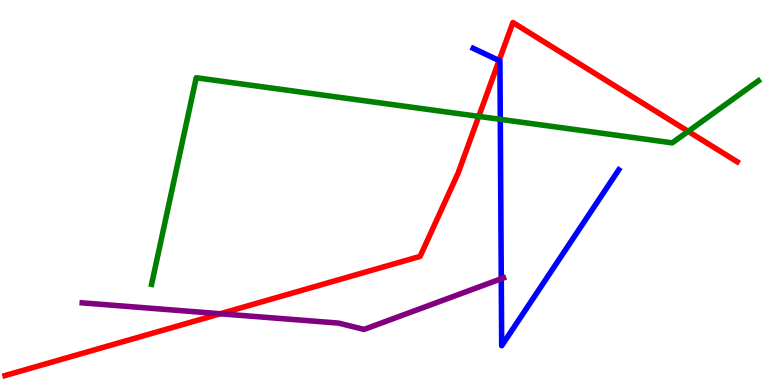[{'lines': ['blue', 'red'], 'intersections': [{'x': 6.44, 'y': 8.43}]}, {'lines': ['green', 'red'], 'intersections': [{'x': 6.18, 'y': 6.98}, {'x': 8.88, 'y': 6.59}]}, {'lines': ['purple', 'red'], 'intersections': [{'x': 2.84, 'y': 1.85}]}, {'lines': ['blue', 'green'], 'intersections': [{'x': 6.46, 'y': 6.9}]}, {'lines': ['blue', 'purple'], 'intersections': [{'x': 6.47, 'y': 2.76}]}, {'lines': ['green', 'purple'], 'intersections': []}]